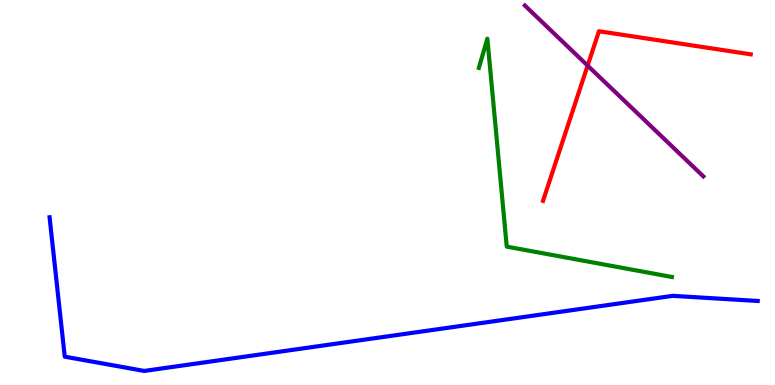[{'lines': ['blue', 'red'], 'intersections': []}, {'lines': ['green', 'red'], 'intersections': []}, {'lines': ['purple', 'red'], 'intersections': [{'x': 7.58, 'y': 8.3}]}, {'lines': ['blue', 'green'], 'intersections': []}, {'lines': ['blue', 'purple'], 'intersections': []}, {'lines': ['green', 'purple'], 'intersections': []}]